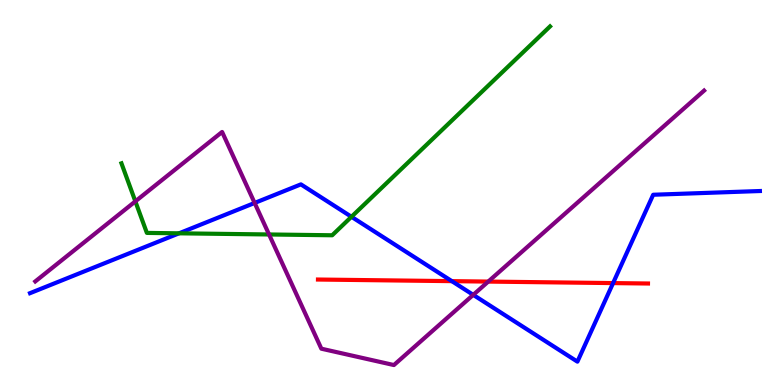[{'lines': ['blue', 'red'], 'intersections': [{'x': 5.83, 'y': 2.7}, {'x': 7.91, 'y': 2.65}]}, {'lines': ['green', 'red'], 'intersections': []}, {'lines': ['purple', 'red'], 'intersections': [{'x': 6.3, 'y': 2.69}]}, {'lines': ['blue', 'green'], 'intersections': [{'x': 2.31, 'y': 3.94}, {'x': 4.54, 'y': 4.37}]}, {'lines': ['blue', 'purple'], 'intersections': [{'x': 3.29, 'y': 4.73}, {'x': 6.11, 'y': 2.34}]}, {'lines': ['green', 'purple'], 'intersections': [{'x': 1.75, 'y': 4.77}, {'x': 3.47, 'y': 3.91}]}]